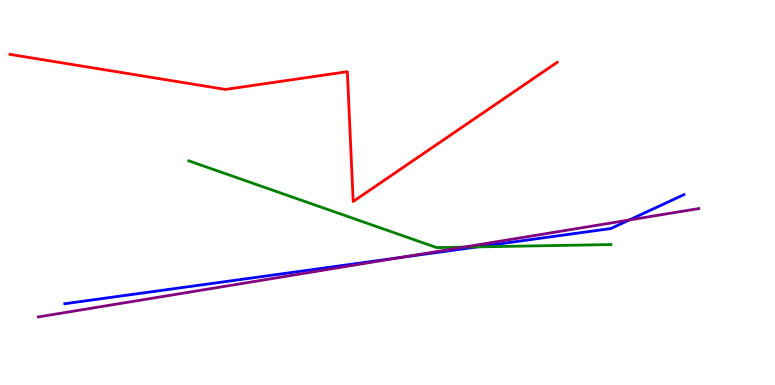[{'lines': ['blue', 'red'], 'intersections': []}, {'lines': ['green', 'red'], 'intersections': []}, {'lines': ['purple', 'red'], 'intersections': []}, {'lines': ['blue', 'green'], 'intersections': [{'x': 6.16, 'y': 3.59}]}, {'lines': ['blue', 'purple'], 'intersections': [{'x': 5.17, 'y': 3.31}, {'x': 8.12, 'y': 4.29}]}, {'lines': ['green', 'purple'], 'intersections': [{'x': 5.98, 'y': 3.58}]}]